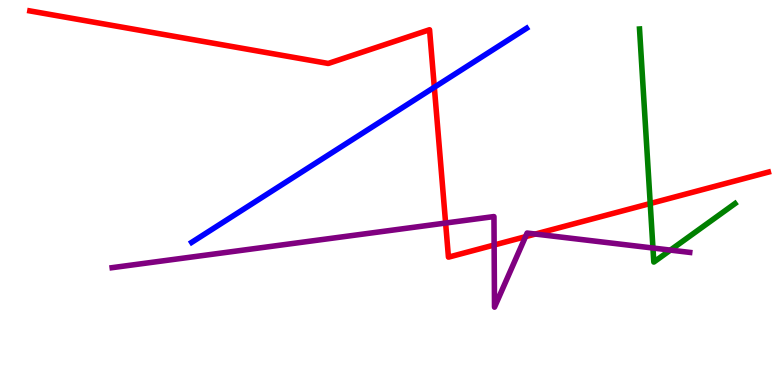[{'lines': ['blue', 'red'], 'intersections': [{'x': 5.6, 'y': 7.73}]}, {'lines': ['green', 'red'], 'intersections': [{'x': 8.39, 'y': 4.71}]}, {'lines': ['purple', 'red'], 'intersections': [{'x': 5.75, 'y': 4.21}, {'x': 6.38, 'y': 3.64}, {'x': 6.78, 'y': 3.85}, {'x': 6.91, 'y': 3.92}]}, {'lines': ['blue', 'green'], 'intersections': []}, {'lines': ['blue', 'purple'], 'intersections': []}, {'lines': ['green', 'purple'], 'intersections': [{'x': 8.43, 'y': 3.56}, {'x': 8.65, 'y': 3.5}]}]